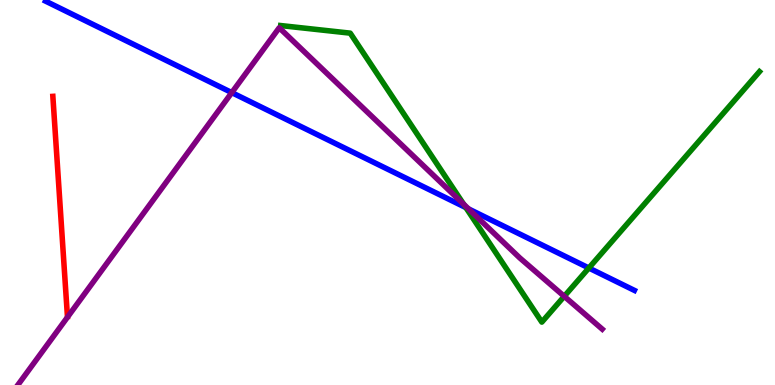[{'lines': ['blue', 'red'], 'intersections': []}, {'lines': ['green', 'red'], 'intersections': []}, {'lines': ['purple', 'red'], 'intersections': []}, {'lines': ['blue', 'green'], 'intersections': [{'x': 6.01, 'y': 4.61}, {'x': 7.6, 'y': 3.04}]}, {'lines': ['blue', 'purple'], 'intersections': [{'x': 2.99, 'y': 7.59}, {'x': 6.05, 'y': 4.57}]}, {'lines': ['green', 'purple'], 'intersections': [{'x': 5.98, 'y': 4.69}, {'x': 7.28, 'y': 2.3}]}]